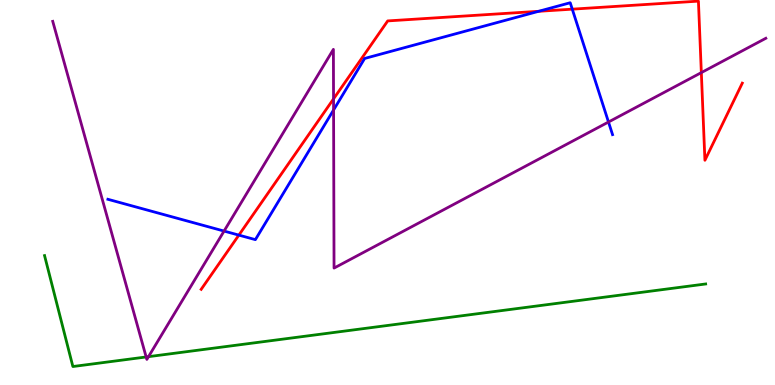[{'lines': ['blue', 'red'], 'intersections': [{'x': 3.08, 'y': 3.89}, {'x': 6.95, 'y': 9.71}, {'x': 7.38, 'y': 9.76}]}, {'lines': ['green', 'red'], 'intersections': []}, {'lines': ['purple', 'red'], 'intersections': [{'x': 4.3, 'y': 7.43}, {'x': 9.05, 'y': 8.11}]}, {'lines': ['blue', 'green'], 'intersections': []}, {'lines': ['blue', 'purple'], 'intersections': [{'x': 2.89, 'y': 4.0}, {'x': 4.3, 'y': 7.14}, {'x': 7.85, 'y': 6.83}]}, {'lines': ['green', 'purple'], 'intersections': [{'x': 1.89, 'y': 0.728}, {'x': 1.92, 'y': 0.736}]}]